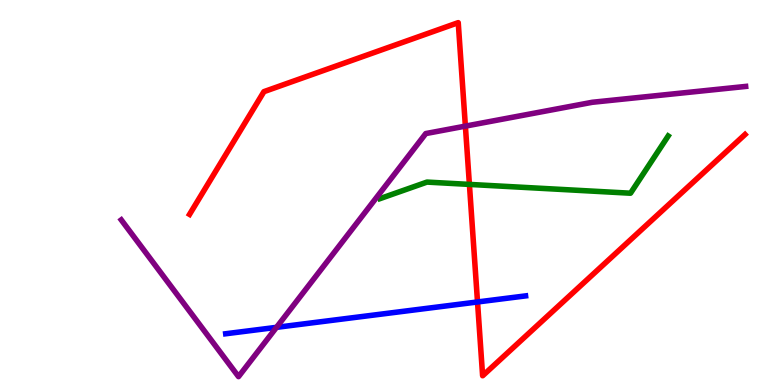[{'lines': ['blue', 'red'], 'intersections': [{'x': 6.16, 'y': 2.16}]}, {'lines': ['green', 'red'], 'intersections': [{'x': 6.06, 'y': 5.21}]}, {'lines': ['purple', 'red'], 'intersections': [{'x': 6.0, 'y': 6.72}]}, {'lines': ['blue', 'green'], 'intersections': []}, {'lines': ['blue', 'purple'], 'intersections': [{'x': 3.57, 'y': 1.5}]}, {'lines': ['green', 'purple'], 'intersections': []}]